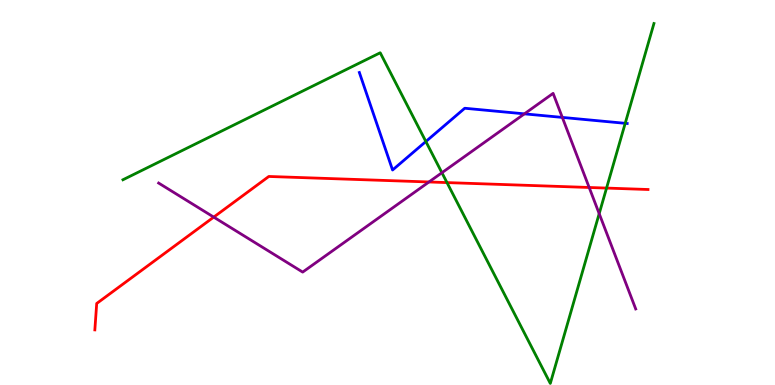[{'lines': ['blue', 'red'], 'intersections': []}, {'lines': ['green', 'red'], 'intersections': [{'x': 5.77, 'y': 5.26}, {'x': 7.83, 'y': 5.11}]}, {'lines': ['purple', 'red'], 'intersections': [{'x': 2.76, 'y': 4.36}, {'x': 5.54, 'y': 5.27}, {'x': 7.6, 'y': 5.13}]}, {'lines': ['blue', 'green'], 'intersections': [{'x': 5.5, 'y': 6.32}, {'x': 8.07, 'y': 6.8}]}, {'lines': ['blue', 'purple'], 'intersections': [{'x': 6.77, 'y': 7.04}, {'x': 7.26, 'y': 6.95}]}, {'lines': ['green', 'purple'], 'intersections': [{'x': 5.7, 'y': 5.51}, {'x': 7.73, 'y': 4.45}]}]